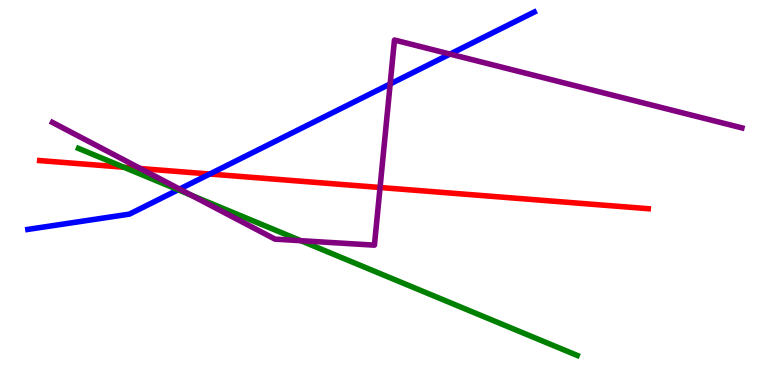[{'lines': ['blue', 'red'], 'intersections': [{'x': 2.71, 'y': 5.48}]}, {'lines': ['green', 'red'], 'intersections': [{'x': 1.6, 'y': 5.66}]}, {'lines': ['purple', 'red'], 'intersections': [{'x': 1.81, 'y': 5.62}, {'x': 4.9, 'y': 5.13}]}, {'lines': ['blue', 'green'], 'intersections': [{'x': 2.3, 'y': 5.07}]}, {'lines': ['blue', 'purple'], 'intersections': [{'x': 2.32, 'y': 5.09}, {'x': 5.03, 'y': 7.82}, {'x': 5.81, 'y': 8.6}]}, {'lines': ['green', 'purple'], 'intersections': [{'x': 2.47, 'y': 4.93}, {'x': 3.88, 'y': 3.75}]}]